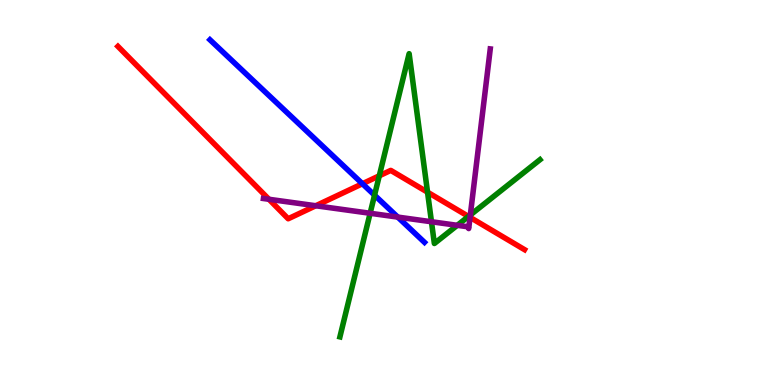[{'lines': ['blue', 'red'], 'intersections': [{'x': 4.68, 'y': 5.23}]}, {'lines': ['green', 'red'], 'intersections': [{'x': 4.89, 'y': 5.43}, {'x': 5.52, 'y': 5.01}, {'x': 6.04, 'y': 4.38}]}, {'lines': ['purple', 'red'], 'intersections': [{'x': 3.47, 'y': 4.82}, {'x': 4.07, 'y': 4.66}, {'x': 6.07, 'y': 4.35}]}, {'lines': ['blue', 'green'], 'intersections': [{'x': 4.83, 'y': 4.93}]}, {'lines': ['blue', 'purple'], 'intersections': [{'x': 5.13, 'y': 4.36}]}, {'lines': ['green', 'purple'], 'intersections': [{'x': 4.78, 'y': 4.46}, {'x': 5.57, 'y': 4.24}, {'x': 5.9, 'y': 4.15}, {'x': 6.07, 'y': 4.42}]}]